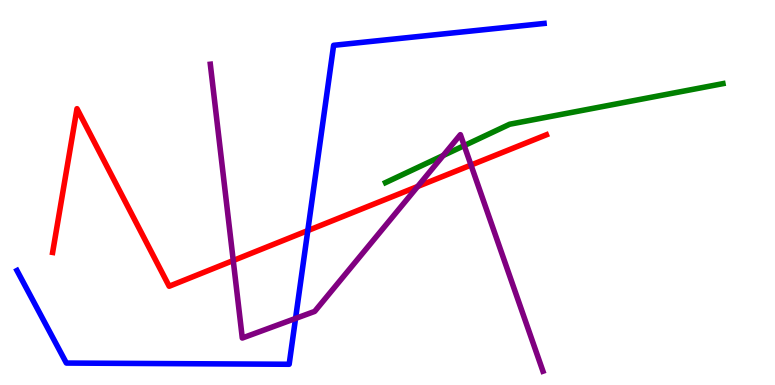[{'lines': ['blue', 'red'], 'intersections': [{'x': 3.97, 'y': 4.01}]}, {'lines': ['green', 'red'], 'intersections': []}, {'lines': ['purple', 'red'], 'intersections': [{'x': 3.01, 'y': 3.23}, {'x': 5.39, 'y': 5.16}, {'x': 6.08, 'y': 5.71}]}, {'lines': ['blue', 'green'], 'intersections': []}, {'lines': ['blue', 'purple'], 'intersections': [{'x': 3.81, 'y': 1.73}]}, {'lines': ['green', 'purple'], 'intersections': [{'x': 5.72, 'y': 5.96}, {'x': 5.99, 'y': 6.22}]}]